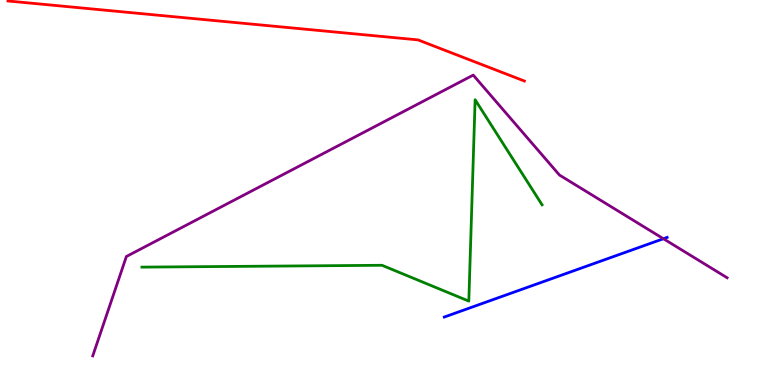[{'lines': ['blue', 'red'], 'intersections': []}, {'lines': ['green', 'red'], 'intersections': []}, {'lines': ['purple', 'red'], 'intersections': []}, {'lines': ['blue', 'green'], 'intersections': []}, {'lines': ['blue', 'purple'], 'intersections': [{'x': 8.56, 'y': 3.8}]}, {'lines': ['green', 'purple'], 'intersections': []}]